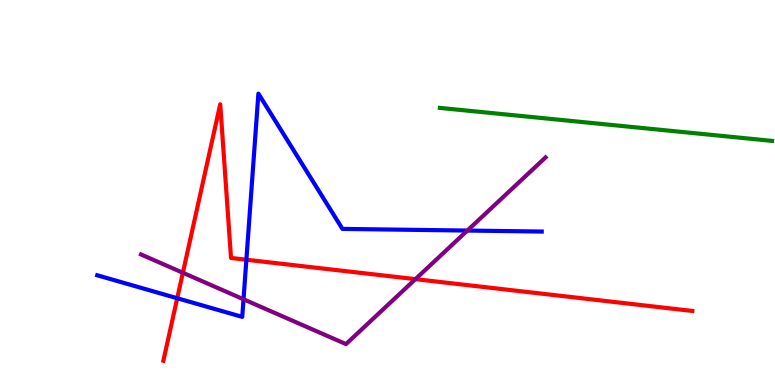[{'lines': ['blue', 'red'], 'intersections': [{'x': 2.29, 'y': 2.25}, {'x': 3.18, 'y': 3.25}]}, {'lines': ['green', 'red'], 'intersections': []}, {'lines': ['purple', 'red'], 'intersections': [{'x': 2.36, 'y': 2.92}, {'x': 5.36, 'y': 2.75}]}, {'lines': ['blue', 'green'], 'intersections': []}, {'lines': ['blue', 'purple'], 'intersections': [{'x': 3.14, 'y': 2.23}, {'x': 6.03, 'y': 4.01}]}, {'lines': ['green', 'purple'], 'intersections': []}]